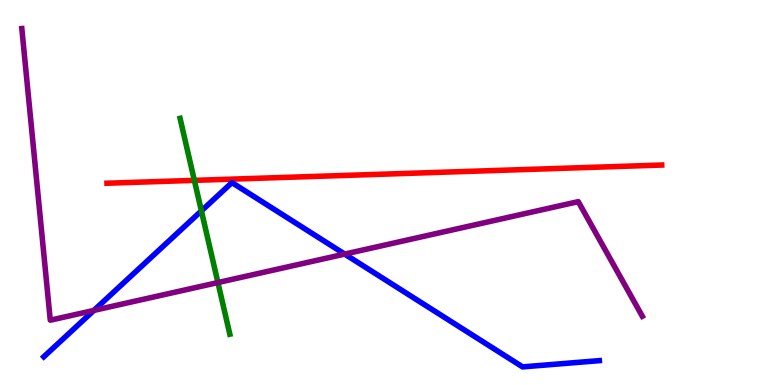[{'lines': ['blue', 'red'], 'intersections': []}, {'lines': ['green', 'red'], 'intersections': [{'x': 2.51, 'y': 5.32}]}, {'lines': ['purple', 'red'], 'intersections': []}, {'lines': ['blue', 'green'], 'intersections': [{'x': 2.6, 'y': 4.52}]}, {'lines': ['blue', 'purple'], 'intersections': [{'x': 1.21, 'y': 1.94}, {'x': 4.45, 'y': 3.4}]}, {'lines': ['green', 'purple'], 'intersections': [{'x': 2.81, 'y': 2.66}]}]